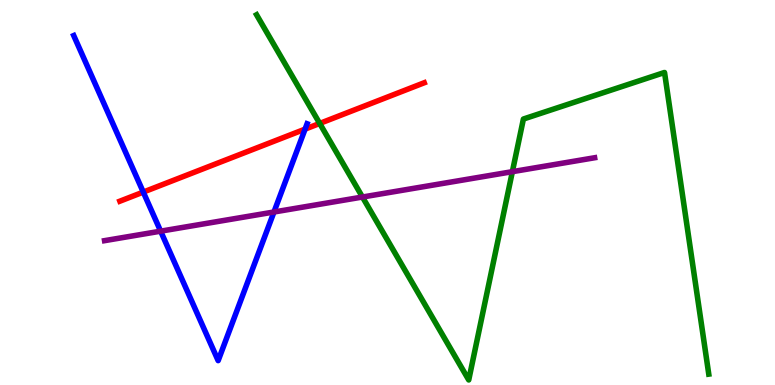[{'lines': ['blue', 'red'], 'intersections': [{'x': 1.85, 'y': 5.01}, {'x': 3.94, 'y': 6.65}]}, {'lines': ['green', 'red'], 'intersections': [{'x': 4.13, 'y': 6.79}]}, {'lines': ['purple', 'red'], 'intersections': []}, {'lines': ['blue', 'green'], 'intersections': []}, {'lines': ['blue', 'purple'], 'intersections': [{'x': 2.07, 'y': 4.0}, {'x': 3.54, 'y': 4.49}]}, {'lines': ['green', 'purple'], 'intersections': [{'x': 4.68, 'y': 4.88}, {'x': 6.61, 'y': 5.54}]}]